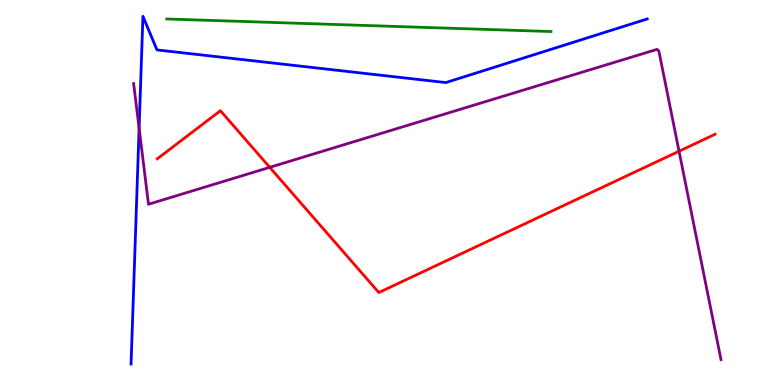[{'lines': ['blue', 'red'], 'intersections': []}, {'lines': ['green', 'red'], 'intersections': []}, {'lines': ['purple', 'red'], 'intersections': [{'x': 3.48, 'y': 5.65}, {'x': 8.76, 'y': 6.07}]}, {'lines': ['blue', 'green'], 'intersections': []}, {'lines': ['blue', 'purple'], 'intersections': [{'x': 1.79, 'y': 6.67}]}, {'lines': ['green', 'purple'], 'intersections': []}]